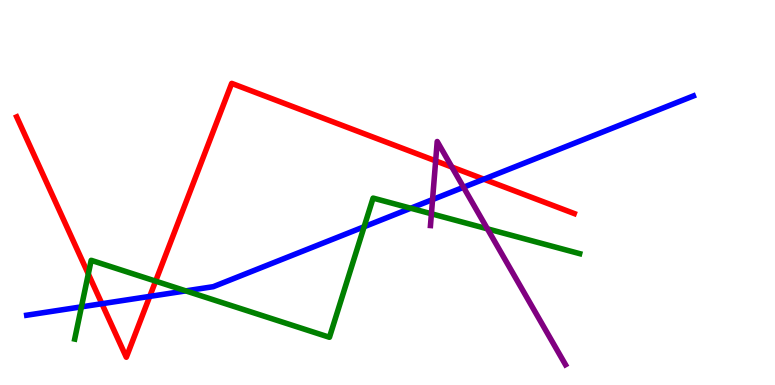[{'lines': ['blue', 'red'], 'intersections': [{'x': 1.31, 'y': 2.11}, {'x': 1.93, 'y': 2.3}, {'x': 6.24, 'y': 5.35}]}, {'lines': ['green', 'red'], 'intersections': [{'x': 1.14, 'y': 2.88}, {'x': 2.01, 'y': 2.7}]}, {'lines': ['purple', 'red'], 'intersections': [{'x': 5.62, 'y': 5.82}, {'x': 5.83, 'y': 5.66}]}, {'lines': ['blue', 'green'], 'intersections': [{'x': 1.05, 'y': 2.03}, {'x': 2.4, 'y': 2.44}, {'x': 4.7, 'y': 4.11}, {'x': 5.3, 'y': 4.59}]}, {'lines': ['blue', 'purple'], 'intersections': [{'x': 5.58, 'y': 4.82}, {'x': 5.98, 'y': 5.14}]}, {'lines': ['green', 'purple'], 'intersections': [{'x': 5.57, 'y': 4.45}, {'x': 6.29, 'y': 4.06}]}]